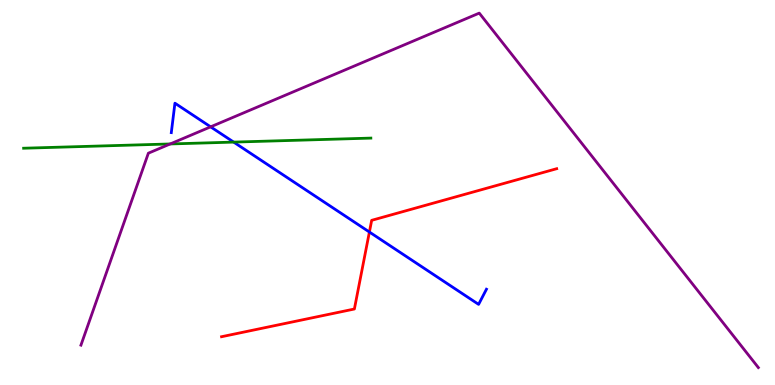[{'lines': ['blue', 'red'], 'intersections': [{'x': 4.77, 'y': 3.97}]}, {'lines': ['green', 'red'], 'intersections': []}, {'lines': ['purple', 'red'], 'intersections': []}, {'lines': ['blue', 'green'], 'intersections': [{'x': 3.02, 'y': 6.31}]}, {'lines': ['blue', 'purple'], 'intersections': [{'x': 2.72, 'y': 6.71}]}, {'lines': ['green', 'purple'], 'intersections': [{'x': 2.2, 'y': 6.26}]}]